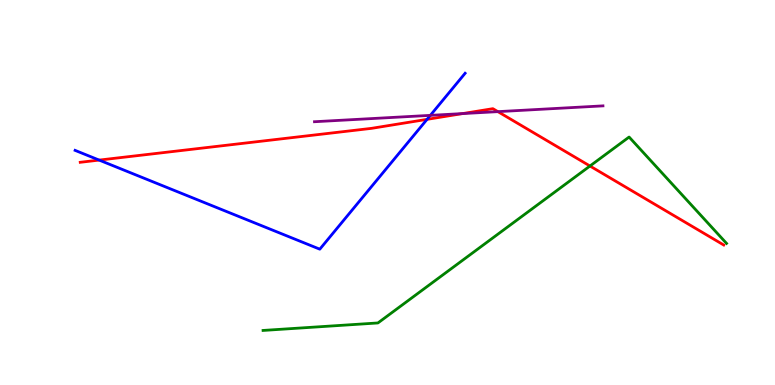[{'lines': ['blue', 'red'], 'intersections': [{'x': 1.28, 'y': 5.84}, {'x': 5.51, 'y': 6.9}]}, {'lines': ['green', 'red'], 'intersections': [{'x': 7.61, 'y': 5.69}]}, {'lines': ['purple', 'red'], 'intersections': [{'x': 5.97, 'y': 7.05}, {'x': 6.42, 'y': 7.1}]}, {'lines': ['blue', 'green'], 'intersections': []}, {'lines': ['blue', 'purple'], 'intersections': [{'x': 5.55, 'y': 7.0}]}, {'lines': ['green', 'purple'], 'intersections': []}]